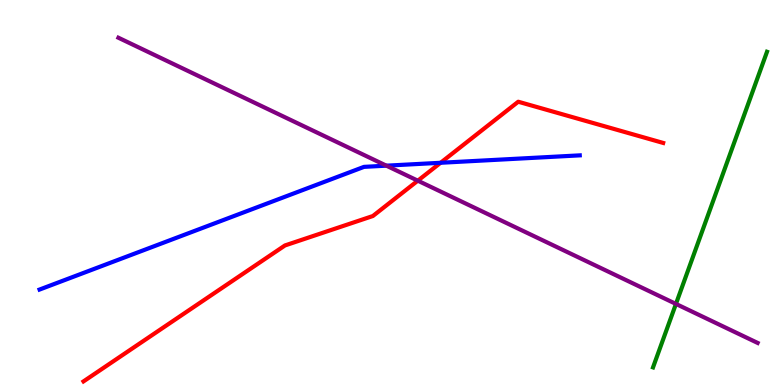[{'lines': ['blue', 'red'], 'intersections': [{'x': 5.69, 'y': 5.77}]}, {'lines': ['green', 'red'], 'intersections': []}, {'lines': ['purple', 'red'], 'intersections': [{'x': 5.39, 'y': 5.31}]}, {'lines': ['blue', 'green'], 'intersections': []}, {'lines': ['blue', 'purple'], 'intersections': [{'x': 4.99, 'y': 5.7}]}, {'lines': ['green', 'purple'], 'intersections': [{'x': 8.72, 'y': 2.11}]}]